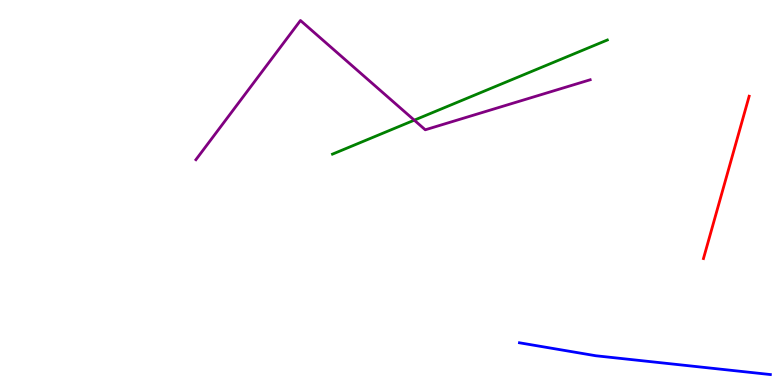[{'lines': ['blue', 'red'], 'intersections': []}, {'lines': ['green', 'red'], 'intersections': []}, {'lines': ['purple', 'red'], 'intersections': []}, {'lines': ['blue', 'green'], 'intersections': []}, {'lines': ['blue', 'purple'], 'intersections': []}, {'lines': ['green', 'purple'], 'intersections': [{'x': 5.35, 'y': 6.88}]}]